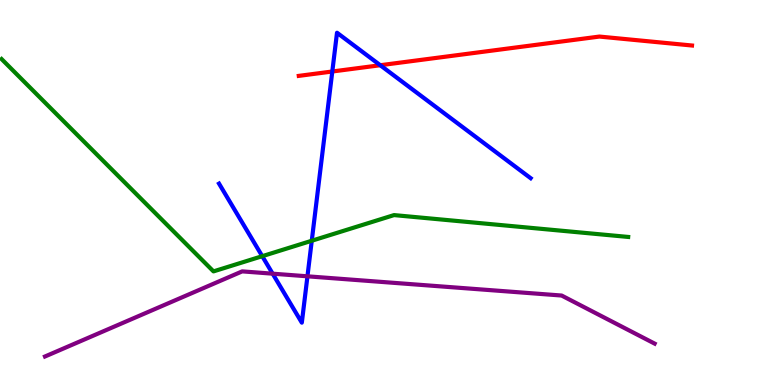[{'lines': ['blue', 'red'], 'intersections': [{'x': 4.29, 'y': 8.14}, {'x': 4.91, 'y': 8.31}]}, {'lines': ['green', 'red'], 'intersections': []}, {'lines': ['purple', 'red'], 'intersections': []}, {'lines': ['blue', 'green'], 'intersections': [{'x': 3.38, 'y': 3.35}, {'x': 4.02, 'y': 3.75}]}, {'lines': ['blue', 'purple'], 'intersections': [{'x': 3.52, 'y': 2.89}, {'x': 3.97, 'y': 2.82}]}, {'lines': ['green', 'purple'], 'intersections': []}]